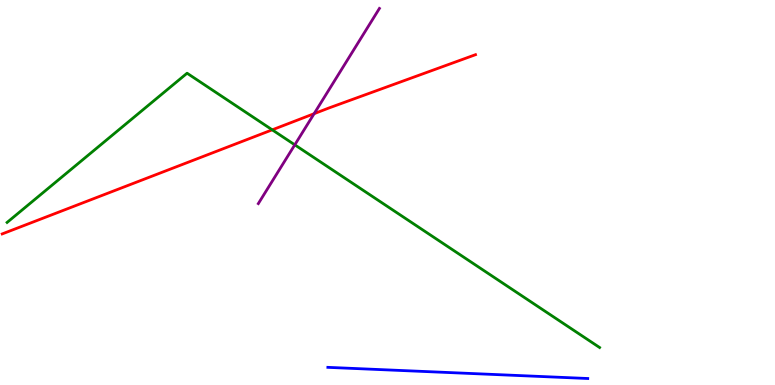[{'lines': ['blue', 'red'], 'intersections': []}, {'lines': ['green', 'red'], 'intersections': [{'x': 3.51, 'y': 6.63}]}, {'lines': ['purple', 'red'], 'intersections': [{'x': 4.05, 'y': 7.05}]}, {'lines': ['blue', 'green'], 'intersections': []}, {'lines': ['blue', 'purple'], 'intersections': []}, {'lines': ['green', 'purple'], 'intersections': [{'x': 3.8, 'y': 6.24}]}]